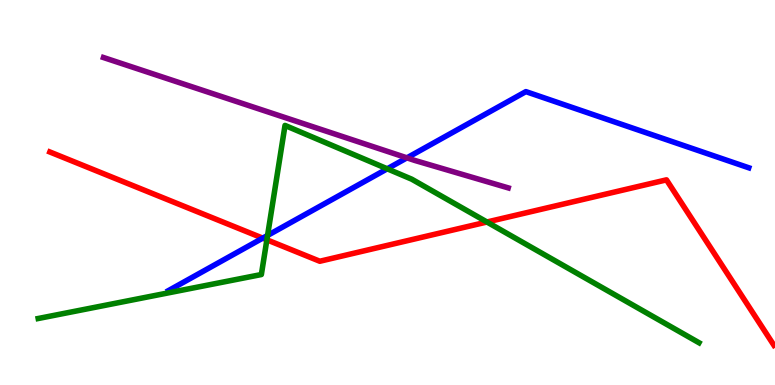[{'lines': ['blue', 'red'], 'intersections': [{'x': 3.39, 'y': 3.81}]}, {'lines': ['green', 'red'], 'intersections': [{'x': 3.44, 'y': 3.77}, {'x': 6.28, 'y': 4.23}]}, {'lines': ['purple', 'red'], 'intersections': []}, {'lines': ['blue', 'green'], 'intersections': [{'x': 3.45, 'y': 3.88}, {'x': 5.0, 'y': 5.62}]}, {'lines': ['blue', 'purple'], 'intersections': [{'x': 5.25, 'y': 5.9}]}, {'lines': ['green', 'purple'], 'intersections': []}]